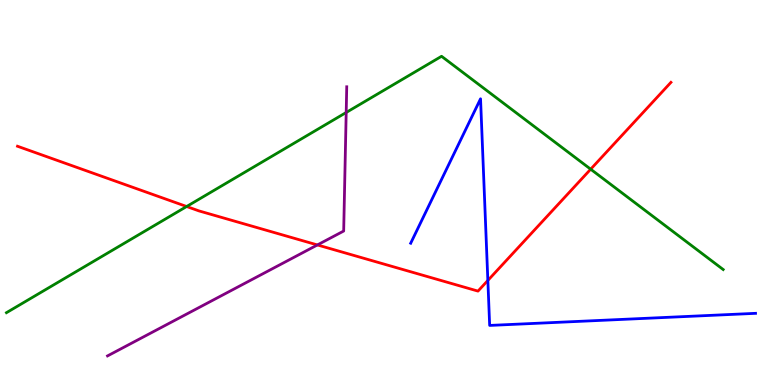[{'lines': ['blue', 'red'], 'intersections': [{'x': 6.29, 'y': 2.72}]}, {'lines': ['green', 'red'], 'intersections': [{'x': 2.41, 'y': 4.64}, {'x': 7.62, 'y': 5.61}]}, {'lines': ['purple', 'red'], 'intersections': [{'x': 4.1, 'y': 3.64}]}, {'lines': ['blue', 'green'], 'intersections': []}, {'lines': ['blue', 'purple'], 'intersections': []}, {'lines': ['green', 'purple'], 'intersections': [{'x': 4.47, 'y': 7.08}]}]